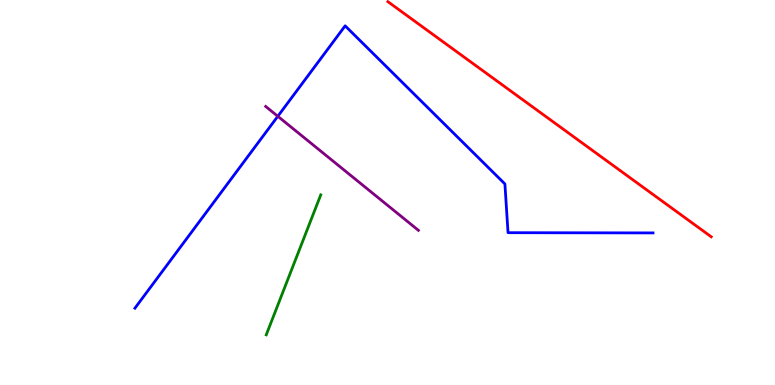[{'lines': ['blue', 'red'], 'intersections': []}, {'lines': ['green', 'red'], 'intersections': []}, {'lines': ['purple', 'red'], 'intersections': []}, {'lines': ['blue', 'green'], 'intersections': []}, {'lines': ['blue', 'purple'], 'intersections': [{'x': 3.58, 'y': 6.98}]}, {'lines': ['green', 'purple'], 'intersections': []}]